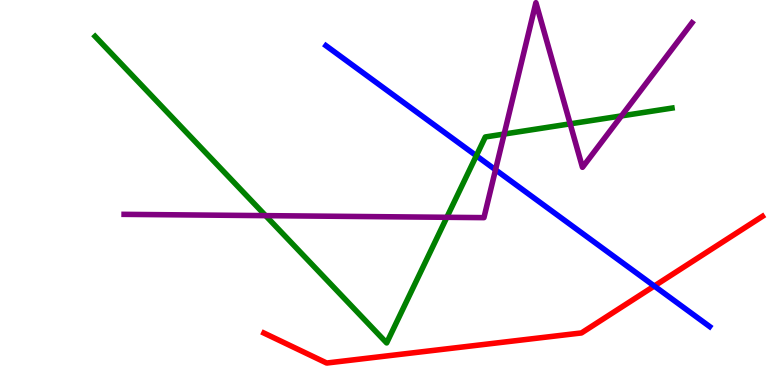[{'lines': ['blue', 'red'], 'intersections': [{'x': 8.44, 'y': 2.57}]}, {'lines': ['green', 'red'], 'intersections': []}, {'lines': ['purple', 'red'], 'intersections': []}, {'lines': ['blue', 'green'], 'intersections': [{'x': 6.15, 'y': 5.95}]}, {'lines': ['blue', 'purple'], 'intersections': [{'x': 6.39, 'y': 5.59}]}, {'lines': ['green', 'purple'], 'intersections': [{'x': 3.43, 'y': 4.4}, {'x': 5.77, 'y': 4.36}, {'x': 6.51, 'y': 6.52}, {'x': 7.36, 'y': 6.78}, {'x': 8.02, 'y': 6.99}]}]